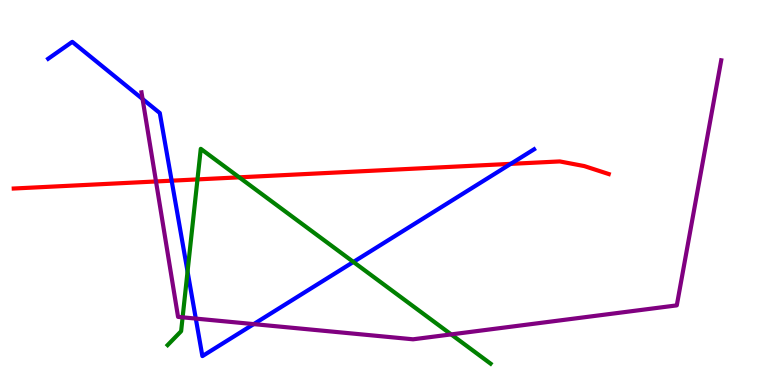[{'lines': ['blue', 'red'], 'intersections': [{'x': 2.21, 'y': 5.31}, {'x': 6.59, 'y': 5.74}]}, {'lines': ['green', 'red'], 'intersections': [{'x': 2.55, 'y': 5.34}, {'x': 3.09, 'y': 5.39}]}, {'lines': ['purple', 'red'], 'intersections': [{'x': 2.01, 'y': 5.29}]}, {'lines': ['blue', 'green'], 'intersections': [{'x': 2.42, 'y': 2.95}, {'x': 4.56, 'y': 3.2}]}, {'lines': ['blue', 'purple'], 'intersections': [{'x': 1.84, 'y': 7.43}, {'x': 2.53, 'y': 1.72}, {'x': 3.27, 'y': 1.58}]}, {'lines': ['green', 'purple'], 'intersections': [{'x': 2.36, 'y': 1.76}, {'x': 5.82, 'y': 1.31}]}]